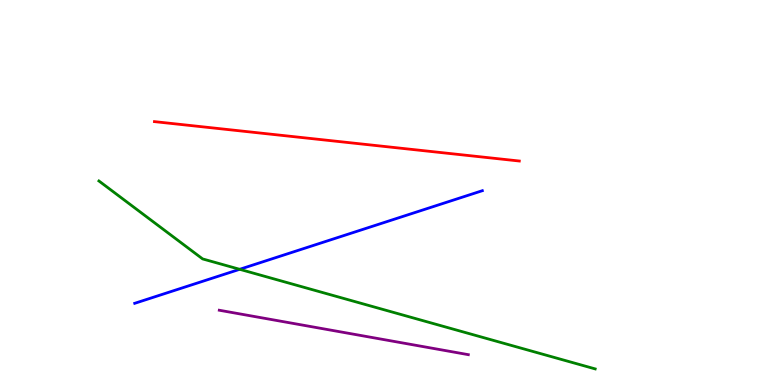[{'lines': ['blue', 'red'], 'intersections': []}, {'lines': ['green', 'red'], 'intersections': []}, {'lines': ['purple', 'red'], 'intersections': []}, {'lines': ['blue', 'green'], 'intersections': [{'x': 3.09, 'y': 3.01}]}, {'lines': ['blue', 'purple'], 'intersections': []}, {'lines': ['green', 'purple'], 'intersections': []}]